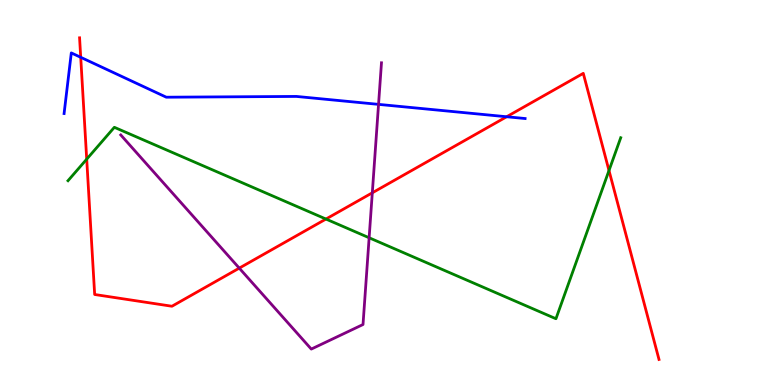[{'lines': ['blue', 'red'], 'intersections': [{'x': 1.04, 'y': 8.51}, {'x': 6.54, 'y': 6.97}]}, {'lines': ['green', 'red'], 'intersections': [{'x': 1.12, 'y': 5.87}, {'x': 4.21, 'y': 4.31}, {'x': 7.86, 'y': 5.57}]}, {'lines': ['purple', 'red'], 'intersections': [{'x': 3.09, 'y': 3.04}, {'x': 4.8, 'y': 4.99}]}, {'lines': ['blue', 'green'], 'intersections': []}, {'lines': ['blue', 'purple'], 'intersections': [{'x': 4.88, 'y': 7.29}]}, {'lines': ['green', 'purple'], 'intersections': [{'x': 4.76, 'y': 3.82}]}]